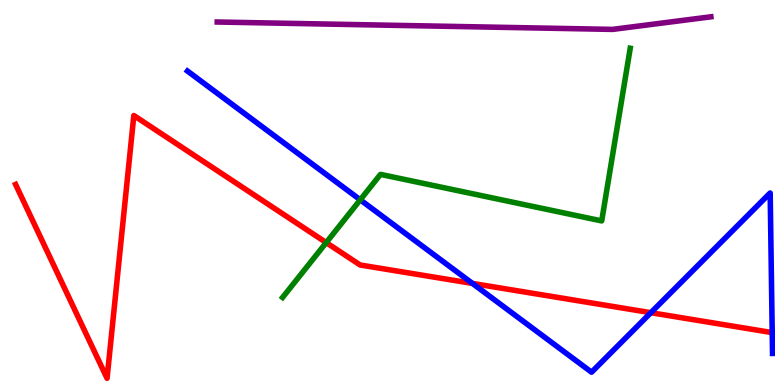[{'lines': ['blue', 'red'], 'intersections': [{'x': 6.1, 'y': 2.64}, {'x': 8.4, 'y': 1.88}, {'x': 9.96, 'y': 1.36}]}, {'lines': ['green', 'red'], 'intersections': [{'x': 4.21, 'y': 3.7}]}, {'lines': ['purple', 'red'], 'intersections': []}, {'lines': ['blue', 'green'], 'intersections': [{'x': 4.65, 'y': 4.81}]}, {'lines': ['blue', 'purple'], 'intersections': []}, {'lines': ['green', 'purple'], 'intersections': []}]